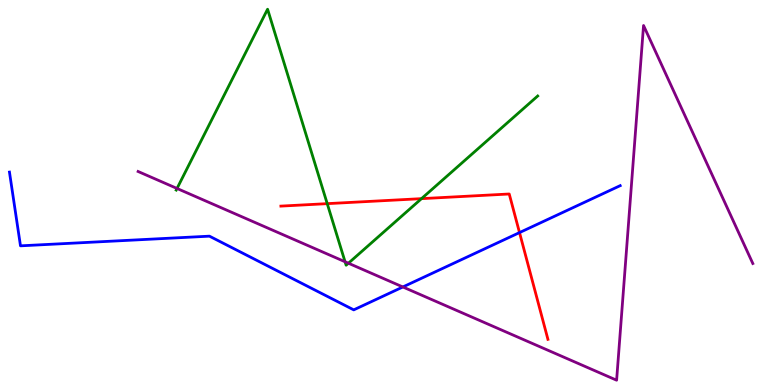[{'lines': ['blue', 'red'], 'intersections': [{'x': 6.7, 'y': 3.96}]}, {'lines': ['green', 'red'], 'intersections': [{'x': 4.22, 'y': 4.71}, {'x': 5.44, 'y': 4.84}]}, {'lines': ['purple', 'red'], 'intersections': []}, {'lines': ['blue', 'green'], 'intersections': []}, {'lines': ['blue', 'purple'], 'intersections': [{'x': 5.2, 'y': 2.55}]}, {'lines': ['green', 'purple'], 'intersections': [{'x': 2.28, 'y': 5.1}, {'x': 4.45, 'y': 3.2}, {'x': 4.5, 'y': 3.16}]}]